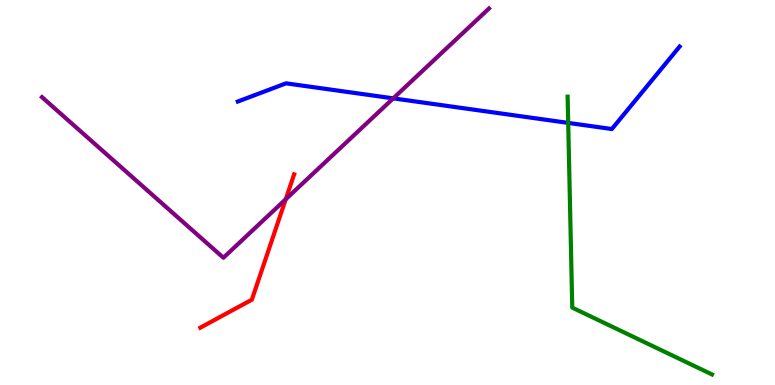[{'lines': ['blue', 'red'], 'intersections': []}, {'lines': ['green', 'red'], 'intersections': []}, {'lines': ['purple', 'red'], 'intersections': [{'x': 3.69, 'y': 4.82}]}, {'lines': ['blue', 'green'], 'intersections': [{'x': 7.33, 'y': 6.81}]}, {'lines': ['blue', 'purple'], 'intersections': [{'x': 5.07, 'y': 7.45}]}, {'lines': ['green', 'purple'], 'intersections': []}]